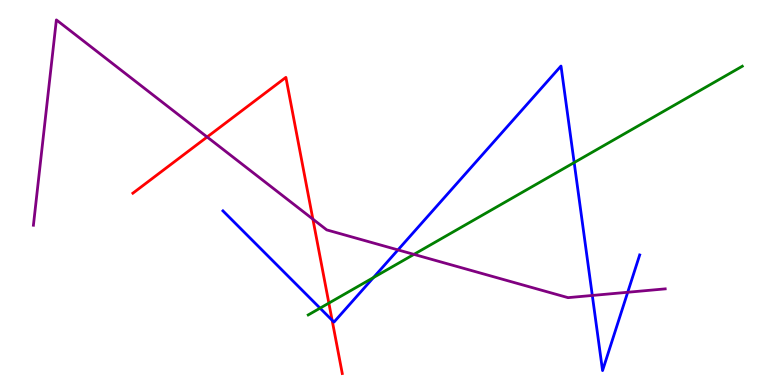[{'lines': ['blue', 'red'], 'intersections': [{'x': 4.29, 'y': 1.68}]}, {'lines': ['green', 'red'], 'intersections': [{'x': 4.24, 'y': 2.13}]}, {'lines': ['purple', 'red'], 'intersections': [{'x': 2.67, 'y': 6.44}, {'x': 4.04, 'y': 4.31}]}, {'lines': ['blue', 'green'], 'intersections': [{'x': 4.13, 'y': 2.0}, {'x': 4.82, 'y': 2.79}, {'x': 7.41, 'y': 5.78}]}, {'lines': ['blue', 'purple'], 'intersections': [{'x': 5.14, 'y': 3.51}, {'x': 7.64, 'y': 2.33}, {'x': 8.1, 'y': 2.41}]}, {'lines': ['green', 'purple'], 'intersections': [{'x': 5.34, 'y': 3.39}]}]